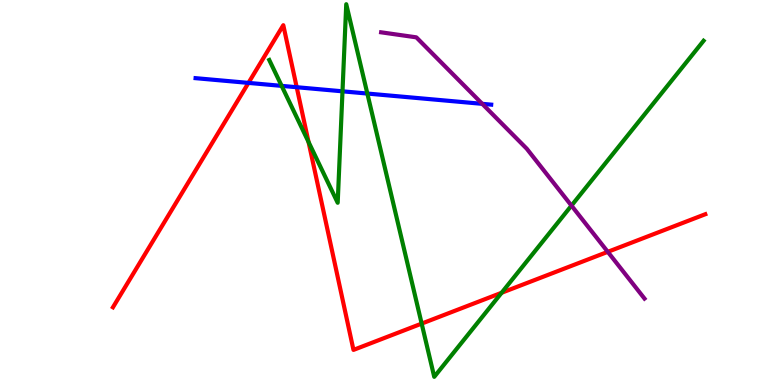[{'lines': ['blue', 'red'], 'intersections': [{'x': 3.21, 'y': 7.85}, {'x': 3.83, 'y': 7.73}]}, {'lines': ['green', 'red'], 'intersections': [{'x': 3.98, 'y': 6.31}, {'x': 5.44, 'y': 1.59}, {'x': 6.47, 'y': 2.4}]}, {'lines': ['purple', 'red'], 'intersections': [{'x': 7.84, 'y': 3.46}]}, {'lines': ['blue', 'green'], 'intersections': [{'x': 3.63, 'y': 7.77}, {'x': 4.42, 'y': 7.63}, {'x': 4.74, 'y': 7.57}]}, {'lines': ['blue', 'purple'], 'intersections': [{'x': 6.22, 'y': 7.3}]}, {'lines': ['green', 'purple'], 'intersections': [{'x': 7.37, 'y': 4.66}]}]